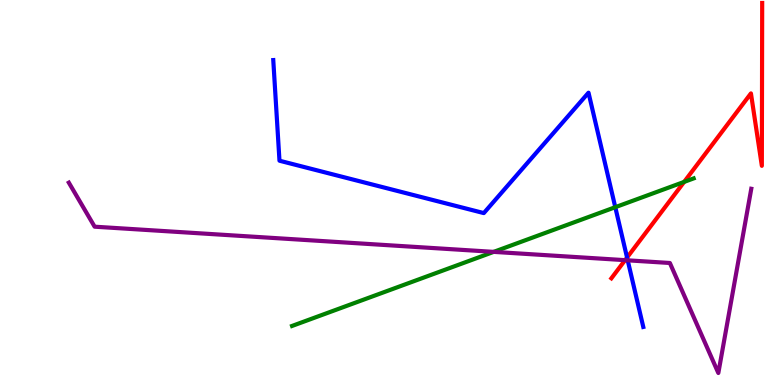[{'lines': ['blue', 'red'], 'intersections': [{'x': 8.09, 'y': 3.31}]}, {'lines': ['green', 'red'], 'intersections': [{'x': 8.83, 'y': 5.28}]}, {'lines': ['purple', 'red'], 'intersections': [{'x': 8.07, 'y': 3.24}]}, {'lines': ['blue', 'green'], 'intersections': [{'x': 7.94, 'y': 4.62}]}, {'lines': ['blue', 'purple'], 'intersections': [{'x': 8.1, 'y': 3.24}]}, {'lines': ['green', 'purple'], 'intersections': [{'x': 6.37, 'y': 3.46}]}]